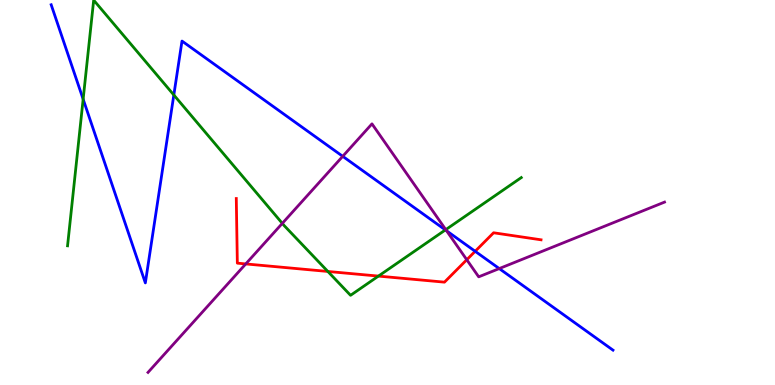[{'lines': ['blue', 'red'], 'intersections': [{'x': 6.13, 'y': 3.47}]}, {'lines': ['green', 'red'], 'intersections': [{'x': 4.23, 'y': 2.95}, {'x': 4.88, 'y': 2.83}]}, {'lines': ['purple', 'red'], 'intersections': [{'x': 3.17, 'y': 3.14}, {'x': 6.02, 'y': 3.25}]}, {'lines': ['blue', 'green'], 'intersections': [{'x': 1.07, 'y': 7.42}, {'x': 2.24, 'y': 7.53}, {'x': 5.75, 'y': 4.03}]}, {'lines': ['blue', 'purple'], 'intersections': [{'x': 4.42, 'y': 5.94}, {'x': 5.76, 'y': 4.01}, {'x': 6.44, 'y': 3.02}]}, {'lines': ['green', 'purple'], 'intersections': [{'x': 3.64, 'y': 4.2}, {'x': 5.75, 'y': 4.04}]}]